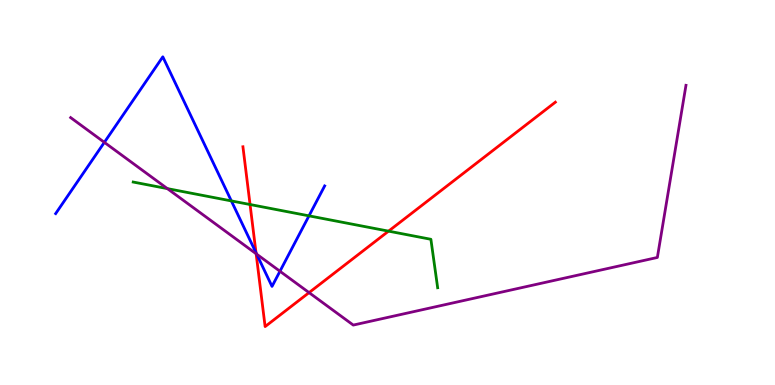[{'lines': ['blue', 'red'], 'intersections': [{'x': 3.3, 'y': 3.44}]}, {'lines': ['green', 'red'], 'intersections': [{'x': 3.23, 'y': 4.69}, {'x': 5.01, 'y': 4.0}]}, {'lines': ['purple', 'red'], 'intersections': [{'x': 3.3, 'y': 3.41}, {'x': 3.99, 'y': 2.4}]}, {'lines': ['blue', 'green'], 'intersections': [{'x': 2.99, 'y': 4.78}, {'x': 3.99, 'y': 4.39}]}, {'lines': ['blue', 'purple'], 'intersections': [{'x': 1.35, 'y': 6.3}, {'x': 3.31, 'y': 3.4}, {'x': 3.61, 'y': 2.95}]}, {'lines': ['green', 'purple'], 'intersections': [{'x': 2.16, 'y': 5.1}]}]